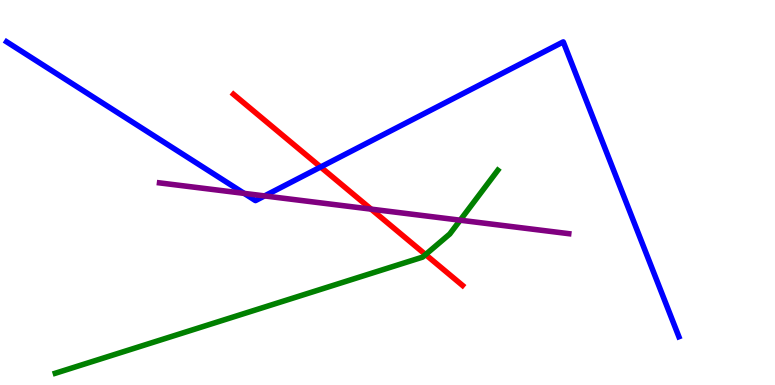[{'lines': ['blue', 'red'], 'intersections': [{'x': 4.14, 'y': 5.66}]}, {'lines': ['green', 'red'], 'intersections': [{'x': 5.49, 'y': 3.39}]}, {'lines': ['purple', 'red'], 'intersections': [{'x': 4.79, 'y': 4.57}]}, {'lines': ['blue', 'green'], 'intersections': []}, {'lines': ['blue', 'purple'], 'intersections': [{'x': 3.15, 'y': 4.98}, {'x': 3.41, 'y': 4.91}]}, {'lines': ['green', 'purple'], 'intersections': [{'x': 5.94, 'y': 4.28}]}]